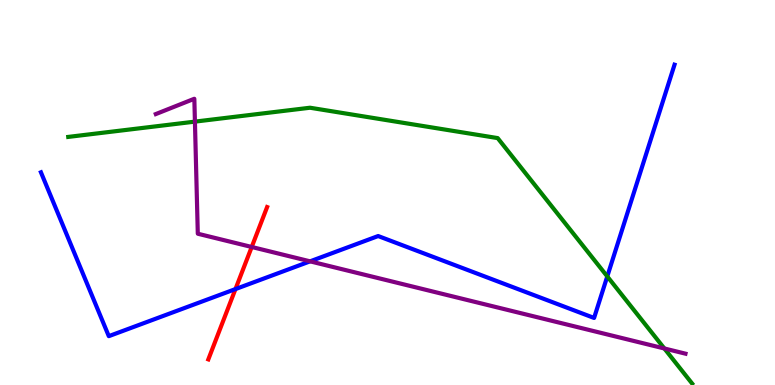[{'lines': ['blue', 'red'], 'intersections': [{'x': 3.04, 'y': 2.49}]}, {'lines': ['green', 'red'], 'intersections': []}, {'lines': ['purple', 'red'], 'intersections': [{'x': 3.25, 'y': 3.58}]}, {'lines': ['blue', 'green'], 'intersections': [{'x': 7.84, 'y': 2.82}]}, {'lines': ['blue', 'purple'], 'intersections': [{'x': 4.0, 'y': 3.21}]}, {'lines': ['green', 'purple'], 'intersections': [{'x': 2.52, 'y': 6.84}, {'x': 8.57, 'y': 0.949}]}]